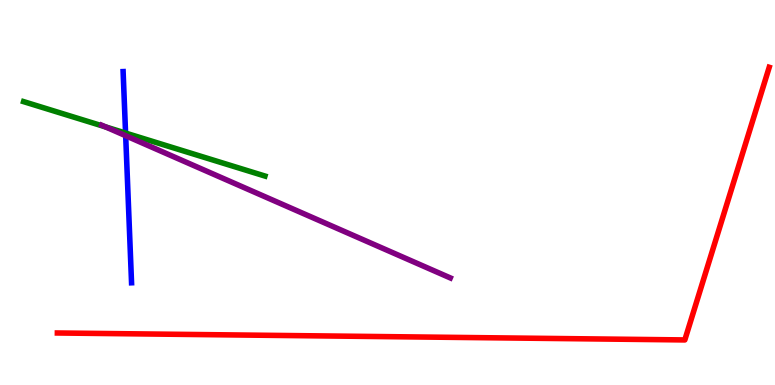[{'lines': ['blue', 'red'], 'intersections': []}, {'lines': ['green', 'red'], 'intersections': []}, {'lines': ['purple', 'red'], 'intersections': []}, {'lines': ['blue', 'green'], 'intersections': [{'x': 1.62, 'y': 6.54}]}, {'lines': ['blue', 'purple'], 'intersections': [{'x': 1.62, 'y': 6.48}]}, {'lines': ['green', 'purple'], 'intersections': [{'x': 1.36, 'y': 6.7}]}]